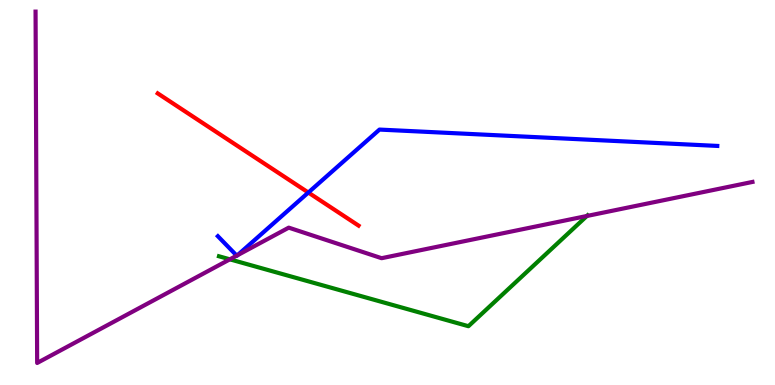[{'lines': ['blue', 'red'], 'intersections': [{'x': 3.98, 'y': 5.0}]}, {'lines': ['green', 'red'], 'intersections': []}, {'lines': ['purple', 'red'], 'intersections': []}, {'lines': ['blue', 'green'], 'intersections': []}, {'lines': ['blue', 'purple'], 'intersections': [{'x': 3.05, 'y': 3.36}, {'x': 3.06, 'y': 3.37}]}, {'lines': ['green', 'purple'], 'intersections': [{'x': 2.97, 'y': 3.26}, {'x': 7.57, 'y': 4.39}]}]